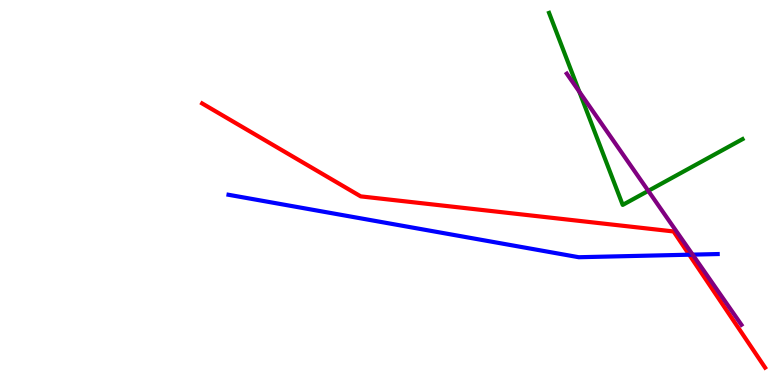[{'lines': ['blue', 'red'], 'intersections': [{'x': 8.89, 'y': 3.38}]}, {'lines': ['green', 'red'], 'intersections': []}, {'lines': ['purple', 'red'], 'intersections': []}, {'lines': ['blue', 'green'], 'intersections': []}, {'lines': ['blue', 'purple'], 'intersections': [{'x': 8.94, 'y': 3.39}]}, {'lines': ['green', 'purple'], 'intersections': [{'x': 7.47, 'y': 7.62}, {'x': 8.36, 'y': 5.04}]}]